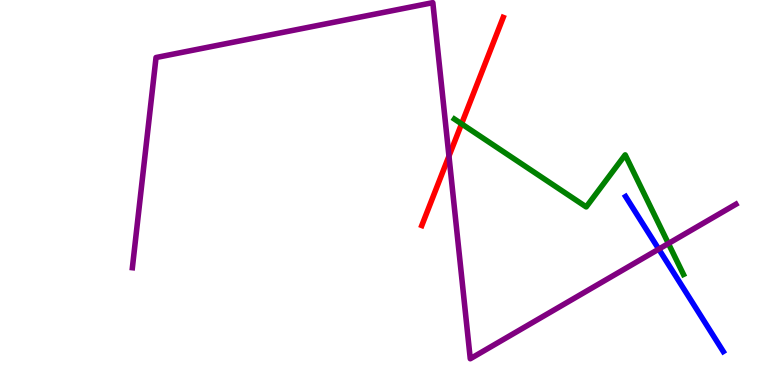[{'lines': ['blue', 'red'], 'intersections': []}, {'lines': ['green', 'red'], 'intersections': [{'x': 5.96, 'y': 6.78}]}, {'lines': ['purple', 'red'], 'intersections': [{'x': 5.79, 'y': 5.95}]}, {'lines': ['blue', 'green'], 'intersections': []}, {'lines': ['blue', 'purple'], 'intersections': [{'x': 8.5, 'y': 3.53}]}, {'lines': ['green', 'purple'], 'intersections': [{'x': 8.62, 'y': 3.67}]}]